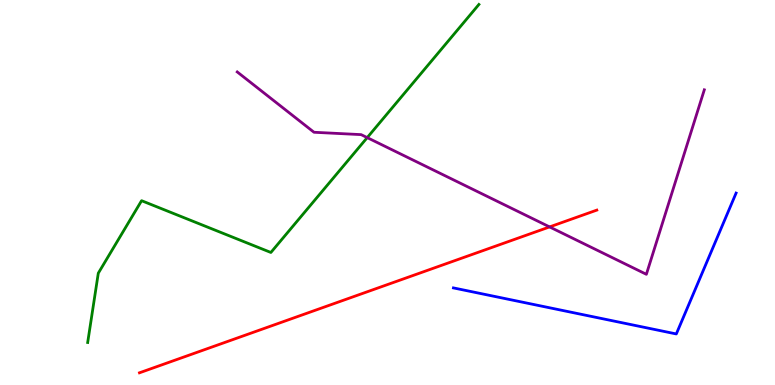[{'lines': ['blue', 'red'], 'intersections': []}, {'lines': ['green', 'red'], 'intersections': []}, {'lines': ['purple', 'red'], 'intersections': [{'x': 7.09, 'y': 4.11}]}, {'lines': ['blue', 'green'], 'intersections': []}, {'lines': ['blue', 'purple'], 'intersections': []}, {'lines': ['green', 'purple'], 'intersections': [{'x': 4.74, 'y': 6.43}]}]